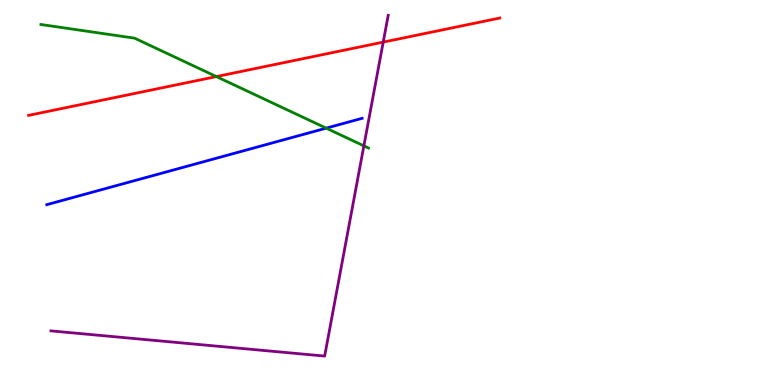[{'lines': ['blue', 'red'], 'intersections': []}, {'lines': ['green', 'red'], 'intersections': [{'x': 2.79, 'y': 8.01}]}, {'lines': ['purple', 'red'], 'intersections': [{'x': 4.94, 'y': 8.91}]}, {'lines': ['blue', 'green'], 'intersections': [{'x': 4.21, 'y': 6.67}]}, {'lines': ['blue', 'purple'], 'intersections': []}, {'lines': ['green', 'purple'], 'intersections': [{'x': 4.7, 'y': 6.21}]}]